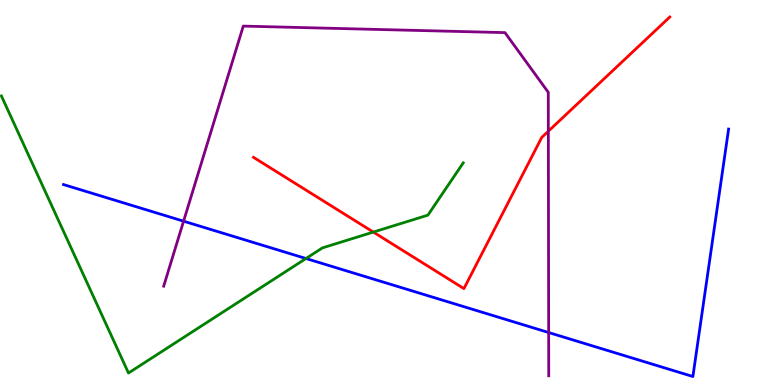[{'lines': ['blue', 'red'], 'intersections': []}, {'lines': ['green', 'red'], 'intersections': [{'x': 4.82, 'y': 3.97}]}, {'lines': ['purple', 'red'], 'intersections': [{'x': 7.08, 'y': 6.59}]}, {'lines': ['blue', 'green'], 'intersections': [{'x': 3.95, 'y': 3.29}]}, {'lines': ['blue', 'purple'], 'intersections': [{'x': 2.37, 'y': 4.26}, {'x': 7.08, 'y': 1.36}]}, {'lines': ['green', 'purple'], 'intersections': []}]